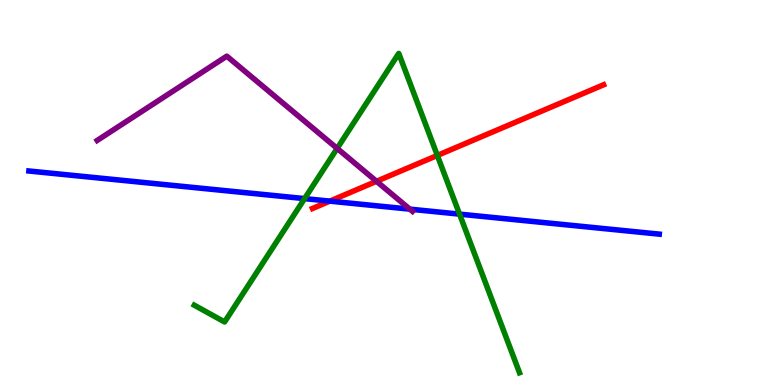[{'lines': ['blue', 'red'], 'intersections': [{'x': 4.26, 'y': 4.78}]}, {'lines': ['green', 'red'], 'intersections': [{'x': 5.64, 'y': 5.96}]}, {'lines': ['purple', 'red'], 'intersections': [{'x': 4.86, 'y': 5.29}]}, {'lines': ['blue', 'green'], 'intersections': [{'x': 3.93, 'y': 4.84}, {'x': 5.93, 'y': 4.44}]}, {'lines': ['blue', 'purple'], 'intersections': [{'x': 5.29, 'y': 4.57}]}, {'lines': ['green', 'purple'], 'intersections': [{'x': 4.35, 'y': 6.15}]}]